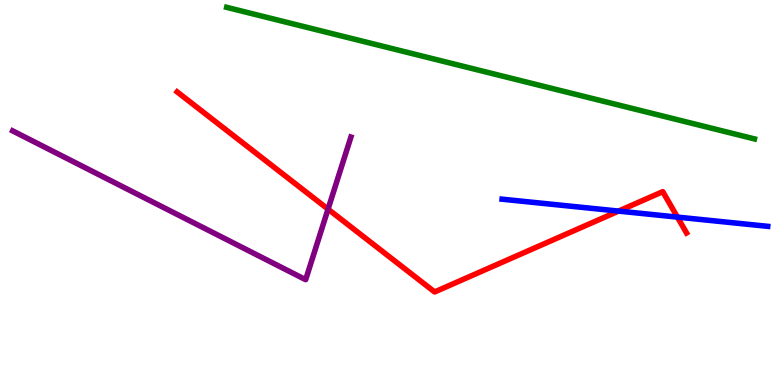[{'lines': ['blue', 'red'], 'intersections': [{'x': 7.98, 'y': 4.52}, {'x': 8.74, 'y': 4.36}]}, {'lines': ['green', 'red'], 'intersections': []}, {'lines': ['purple', 'red'], 'intersections': [{'x': 4.23, 'y': 4.57}]}, {'lines': ['blue', 'green'], 'intersections': []}, {'lines': ['blue', 'purple'], 'intersections': []}, {'lines': ['green', 'purple'], 'intersections': []}]